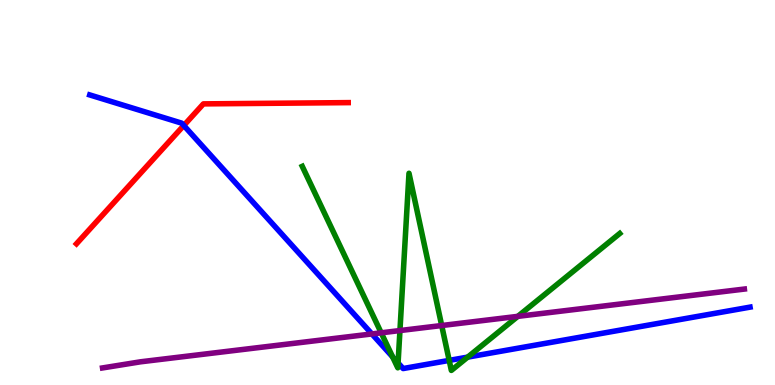[{'lines': ['blue', 'red'], 'intersections': [{'x': 2.37, 'y': 6.74}]}, {'lines': ['green', 'red'], 'intersections': []}, {'lines': ['purple', 'red'], 'intersections': []}, {'lines': ['blue', 'green'], 'intersections': [{'x': 5.07, 'y': 0.73}, {'x': 5.14, 'y': 0.573}, {'x': 5.8, 'y': 0.639}, {'x': 6.03, 'y': 0.724}]}, {'lines': ['blue', 'purple'], 'intersections': [{'x': 4.8, 'y': 1.33}]}, {'lines': ['green', 'purple'], 'intersections': [{'x': 4.92, 'y': 1.36}, {'x': 5.16, 'y': 1.41}, {'x': 5.7, 'y': 1.54}, {'x': 6.68, 'y': 1.78}]}]